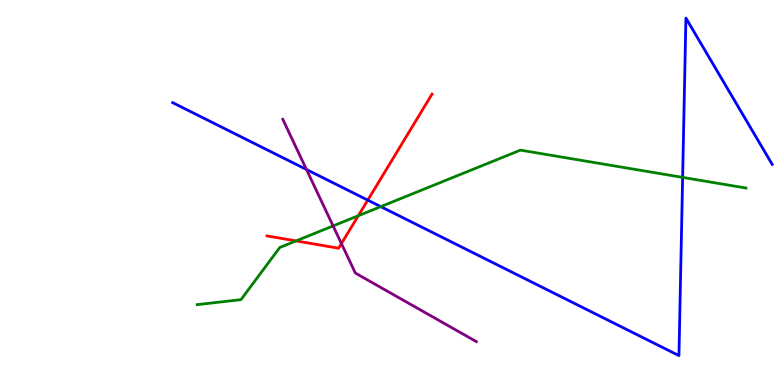[{'lines': ['blue', 'red'], 'intersections': [{'x': 4.75, 'y': 4.8}]}, {'lines': ['green', 'red'], 'intersections': [{'x': 3.82, 'y': 3.74}, {'x': 4.62, 'y': 4.4}]}, {'lines': ['purple', 'red'], 'intersections': [{'x': 4.41, 'y': 3.67}]}, {'lines': ['blue', 'green'], 'intersections': [{'x': 4.91, 'y': 4.63}, {'x': 8.81, 'y': 5.39}]}, {'lines': ['blue', 'purple'], 'intersections': [{'x': 3.95, 'y': 5.6}]}, {'lines': ['green', 'purple'], 'intersections': [{'x': 4.3, 'y': 4.13}]}]